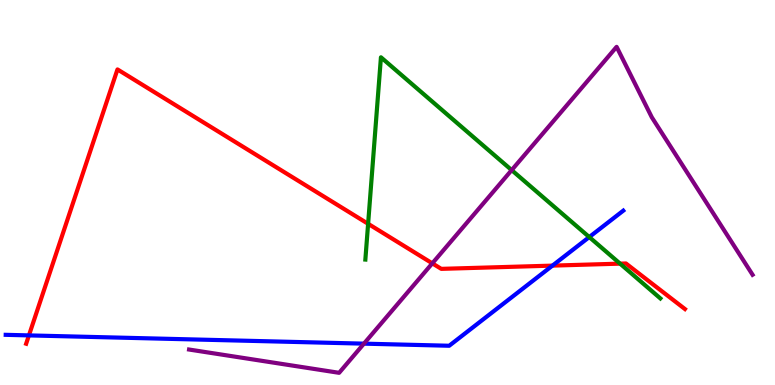[{'lines': ['blue', 'red'], 'intersections': [{'x': 0.373, 'y': 1.29}, {'x': 7.13, 'y': 3.1}]}, {'lines': ['green', 'red'], 'intersections': [{'x': 4.75, 'y': 4.19}, {'x': 8.0, 'y': 3.15}]}, {'lines': ['purple', 'red'], 'intersections': [{'x': 5.58, 'y': 3.16}]}, {'lines': ['blue', 'green'], 'intersections': [{'x': 7.6, 'y': 3.84}]}, {'lines': ['blue', 'purple'], 'intersections': [{'x': 4.7, 'y': 1.07}]}, {'lines': ['green', 'purple'], 'intersections': [{'x': 6.6, 'y': 5.58}]}]